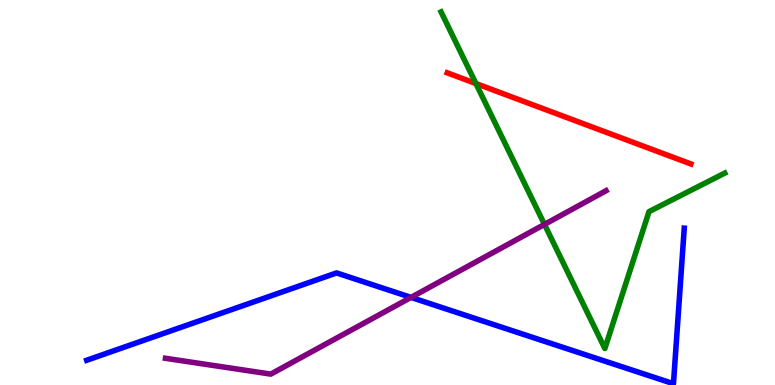[{'lines': ['blue', 'red'], 'intersections': []}, {'lines': ['green', 'red'], 'intersections': [{'x': 6.14, 'y': 7.83}]}, {'lines': ['purple', 'red'], 'intersections': []}, {'lines': ['blue', 'green'], 'intersections': []}, {'lines': ['blue', 'purple'], 'intersections': [{'x': 5.3, 'y': 2.28}]}, {'lines': ['green', 'purple'], 'intersections': [{'x': 7.03, 'y': 4.17}]}]